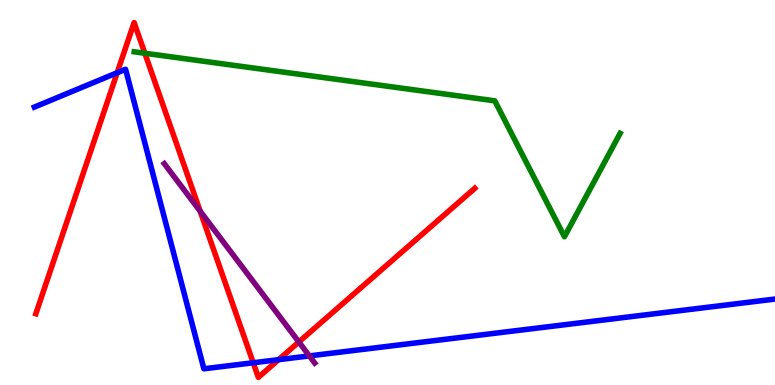[{'lines': ['blue', 'red'], 'intersections': [{'x': 1.51, 'y': 8.11}, {'x': 3.27, 'y': 0.578}, {'x': 3.59, 'y': 0.658}]}, {'lines': ['green', 'red'], 'intersections': [{'x': 1.87, 'y': 8.62}]}, {'lines': ['purple', 'red'], 'intersections': [{'x': 2.58, 'y': 4.51}, {'x': 3.86, 'y': 1.12}]}, {'lines': ['blue', 'green'], 'intersections': []}, {'lines': ['blue', 'purple'], 'intersections': [{'x': 3.99, 'y': 0.756}]}, {'lines': ['green', 'purple'], 'intersections': []}]